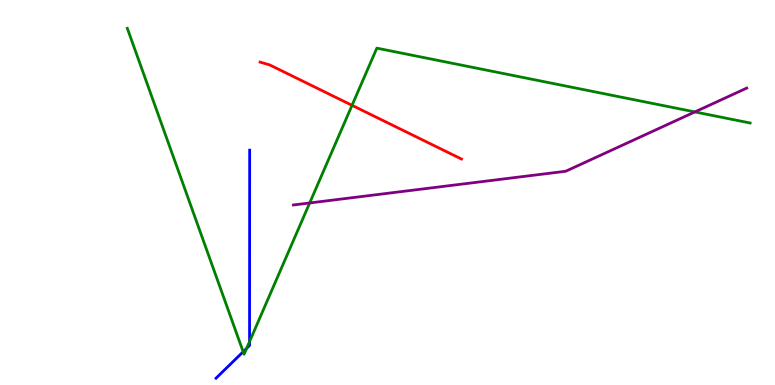[{'lines': ['blue', 'red'], 'intersections': []}, {'lines': ['green', 'red'], 'intersections': [{'x': 4.54, 'y': 7.26}]}, {'lines': ['purple', 'red'], 'intersections': []}, {'lines': ['blue', 'green'], 'intersections': [{'x': 3.14, 'y': 0.863}, {'x': 3.18, 'y': 0.95}, {'x': 3.22, 'y': 1.13}]}, {'lines': ['blue', 'purple'], 'intersections': []}, {'lines': ['green', 'purple'], 'intersections': [{'x': 4.0, 'y': 4.73}, {'x': 8.97, 'y': 7.09}]}]